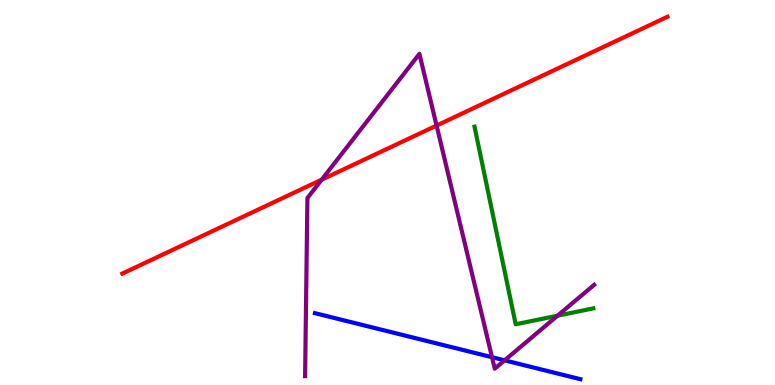[{'lines': ['blue', 'red'], 'intersections': []}, {'lines': ['green', 'red'], 'intersections': []}, {'lines': ['purple', 'red'], 'intersections': [{'x': 4.15, 'y': 5.33}, {'x': 5.63, 'y': 6.74}]}, {'lines': ['blue', 'green'], 'intersections': []}, {'lines': ['blue', 'purple'], 'intersections': [{'x': 6.35, 'y': 0.722}, {'x': 6.51, 'y': 0.64}]}, {'lines': ['green', 'purple'], 'intersections': [{'x': 7.19, 'y': 1.8}]}]